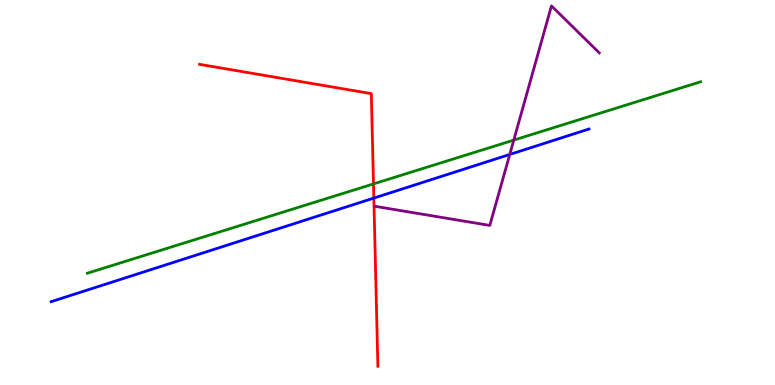[{'lines': ['blue', 'red'], 'intersections': [{'x': 4.82, 'y': 4.85}]}, {'lines': ['green', 'red'], 'intersections': [{'x': 4.82, 'y': 5.22}]}, {'lines': ['purple', 'red'], 'intersections': []}, {'lines': ['blue', 'green'], 'intersections': []}, {'lines': ['blue', 'purple'], 'intersections': [{'x': 6.58, 'y': 5.99}]}, {'lines': ['green', 'purple'], 'intersections': [{'x': 6.63, 'y': 6.36}]}]